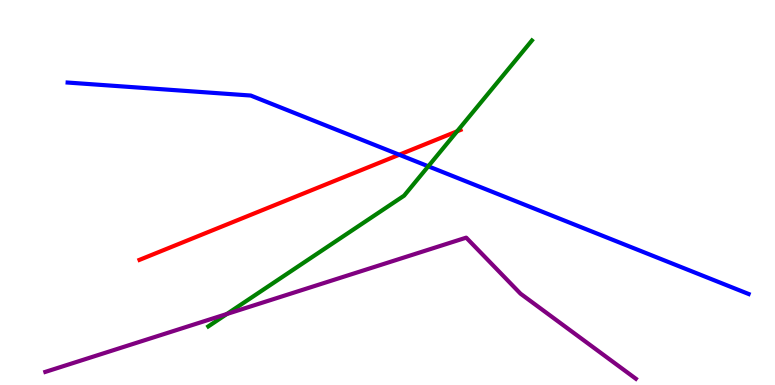[{'lines': ['blue', 'red'], 'intersections': [{'x': 5.15, 'y': 5.98}]}, {'lines': ['green', 'red'], 'intersections': [{'x': 5.9, 'y': 6.59}]}, {'lines': ['purple', 'red'], 'intersections': []}, {'lines': ['blue', 'green'], 'intersections': [{'x': 5.53, 'y': 5.68}]}, {'lines': ['blue', 'purple'], 'intersections': []}, {'lines': ['green', 'purple'], 'intersections': [{'x': 2.93, 'y': 1.84}]}]